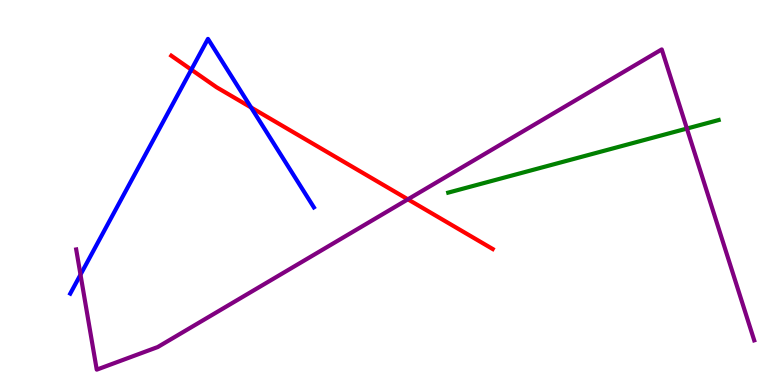[{'lines': ['blue', 'red'], 'intersections': [{'x': 2.47, 'y': 8.19}, {'x': 3.24, 'y': 7.21}]}, {'lines': ['green', 'red'], 'intersections': []}, {'lines': ['purple', 'red'], 'intersections': [{'x': 5.26, 'y': 4.82}]}, {'lines': ['blue', 'green'], 'intersections': []}, {'lines': ['blue', 'purple'], 'intersections': [{'x': 1.04, 'y': 2.87}]}, {'lines': ['green', 'purple'], 'intersections': [{'x': 8.86, 'y': 6.66}]}]